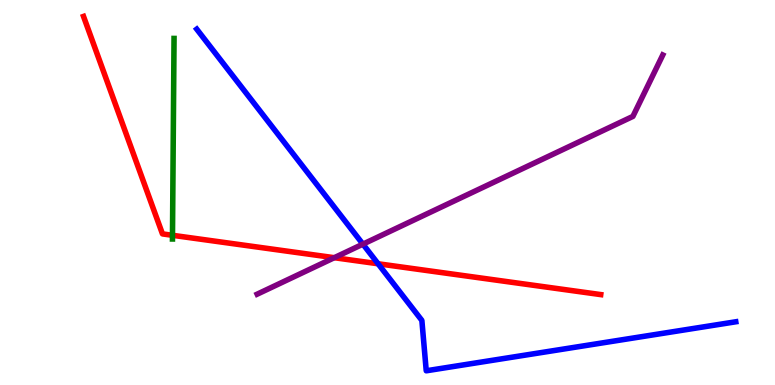[{'lines': ['blue', 'red'], 'intersections': [{'x': 4.88, 'y': 3.15}]}, {'lines': ['green', 'red'], 'intersections': [{'x': 2.23, 'y': 3.89}]}, {'lines': ['purple', 'red'], 'intersections': [{'x': 4.31, 'y': 3.31}]}, {'lines': ['blue', 'green'], 'intersections': []}, {'lines': ['blue', 'purple'], 'intersections': [{'x': 4.68, 'y': 3.66}]}, {'lines': ['green', 'purple'], 'intersections': []}]